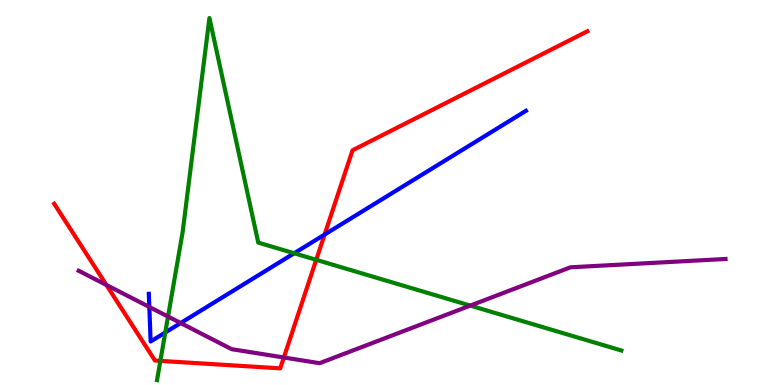[{'lines': ['blue', 'red'], 'intersections': [{'x': 4.19, 'y': 3.91}]}, {'lines': ['green', 'red'], 'intersections': [{'x': 2.07, 'y': 0.626}, {'x': 4.08, 'y': 3.25}]}, {'lines': ['purple', 'red'], 'intersections': [{'x': 1.37, 'y': 2.6}, {'x': 3.66, 'y': 0.714}]}, {'lines': ['blue', 'green'], 'intersections': [{'x': 2.13, 'y': 1.36}, {'x': 3.8, 'y': 3.42}]}, {'lines': ['blue', 'purple'], 'intersections': [{'x': 1.93, 'y': 2.03}, {'x': 2.33, 'y': 1.61}]}, {'lines': ['green', 'purple'], 'intersections': [{'x': 2.17, 'y': 1.78}, {'x': 6.07, 'y': 2.06}]}]